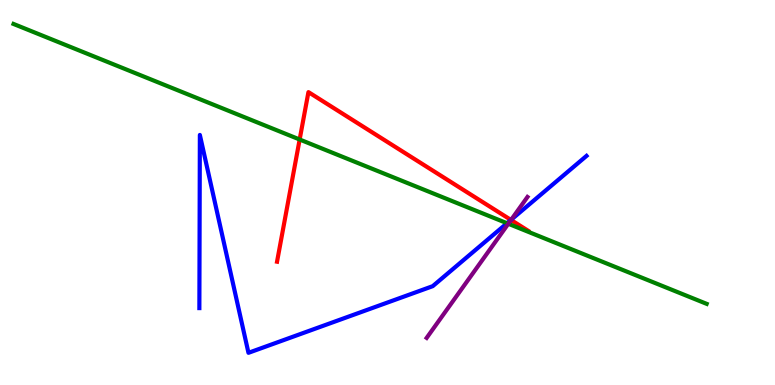[{'lines': ['blue', 'red'], 'intersections': [{'x': 6.59, 'y': 4.29}]}, {'lines': ['green', 'red'], 'intersections': [{'x': 3.87, 'y': 6.38}]}, {'lines': ['purple', 'red'], 'intersections': [{'x': 6.59, 'y': 4.29}]}, {'lines': ['blue', 'green'], 'intersections': [{'x': 6.54, 'y': 4.2}]}, {'lines': ['blue', 'purple'], 'intersections': [{'x': 6.6, 'y': 4.29}]}, {'lines': ['green', 'purple'], 'intersections': [{'x': 6.56, 'y': 4.19}]}]